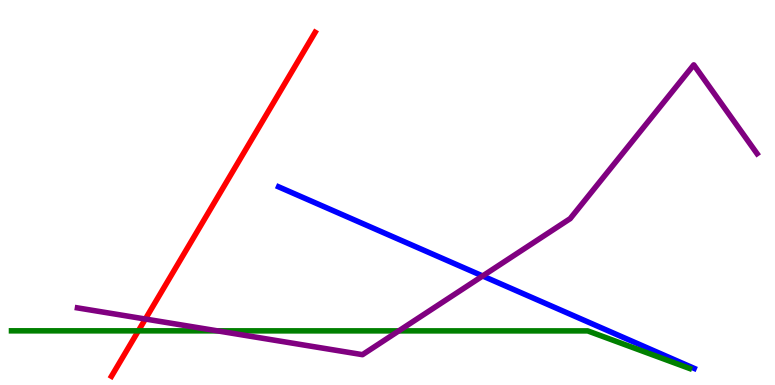[{'lines': ['blue', 'red'], 'intersections': []}, {'lines': ['green', 'red'], 'intersections': [{'x': 1.79, 'y': 1.41}]}, {'lines': ['purple', 'red'], 'intersections': [{'x': 1.88, 'y': 1.71}]}, {'lines': ['blue', 'green'], 'intersections': []}, {'lines': ['blue', 'purple'], 'intersections': [{'x': 6.23, 'y': 2.83}]}, {'lines': ['green', 'purple'], 'intersections': [{'x': 2.81, 'y': 1.41}, {'x': 5.15, 'y': 1.41}]}]